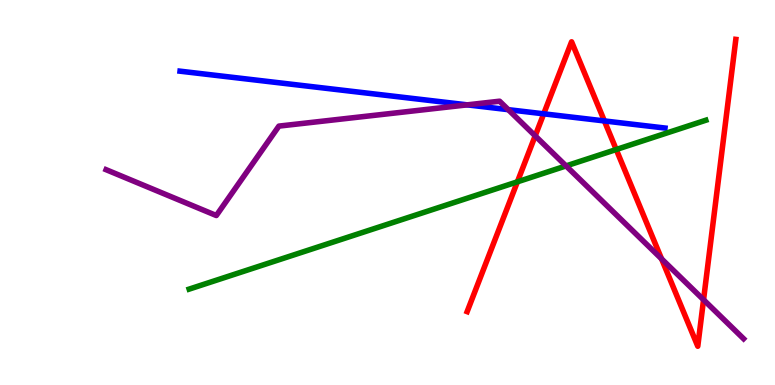[{'lines': ['blue', 'red'], 'intersections': [{'x': 7.02, 'y': 7.04}, {'x': 7.8, 'y': 6.86}]}, {'lines': ['green', 'red'], 'intersections': [{'x': 6.68, 'y': 5.28}, {'x': 7.95, 'y': 6.12}]}, {'lines': ['purple', 'red'], 'intersections': [{'x': 6.91, 'y': 6.47}, {'x': 8.54, 'y': 3.28}, {'x': 9.08, 'y': 2.21}]}, {'lines': ['blue', 'green'], 'intersections': []}, {'lines': ['blue', 'purple'], 'intersections': [{'x': 6.03, 'y': 7.28}, {'x': 6.56, 'y': 7.15}]}, {'lines': ['green', 'purple'], 'intersections': [{'x': 7.3, 'y': 5.69}]}]